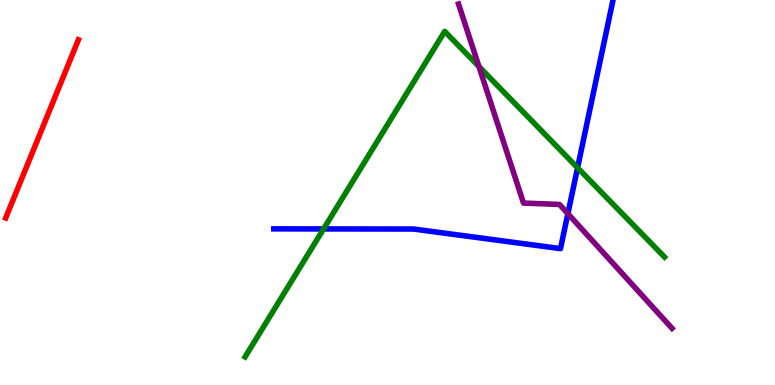[{'lines': ['blue', 'red'], 'intersections': []}, {'lines': ['green', 'red'], 'intersections': []}, {'lines': ['purple', 'red'], 'intersections': []}, {'lines': ['blue', 'green'], 'intersections': [{'x': 4.18, 'y': 4.05}, {'x': 7.45, 'y': 5.64}]}, {'lines': ['blue', 'purple'], 'intersections': [{'x': 7.33, 'y': 4.45}]}, {'lines': ['green', 'purple'], 'intersections': [{'x': 6.18, 'y': 8.27}]}]